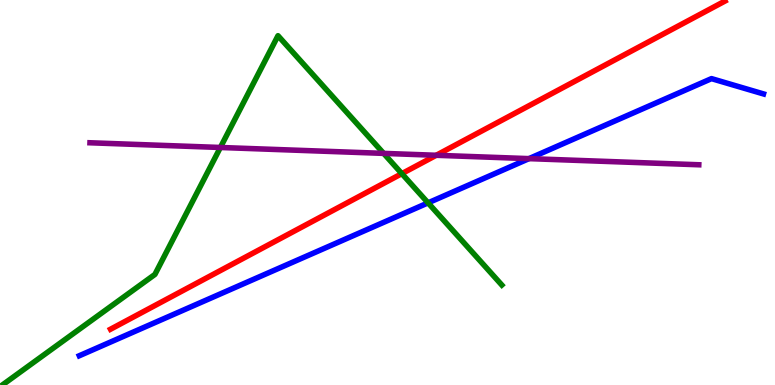[{'lines': ['blue', 'red'], 'intersections': []}, {'lines': ['green', 'red'], 'intersections': [{'x': 5.18, 'y': 5.49}]}, {'lines': ['purple', 'red'], 'intersections': [{'x': 5.63, 'y': 5.97}]}, {'lines': ['blue', 'green'], 'intersections': [{'x': 5.52, 'y': 4.73}]}, {'lines': ['blue', 'purple'], 'intersections': [{'x': 6.83, 'y': 5.88}]}, {'lines': ['green', 'purple'], 'intersections': [{'x': 2.84, 'y': 6.17}, {'x': 4.95, 'y': 6.02}]}]